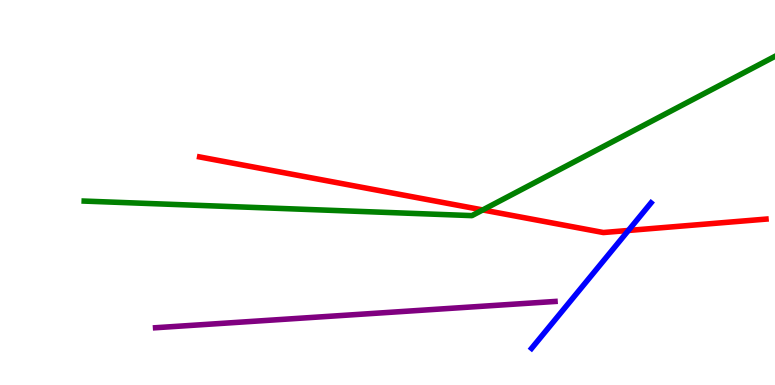[{'lines': ['blue', 'red'], 'intersections': [{'x': 8.11, 'y': 4.01}]}, {'lines': ['green', 'red'], 'intersections': [{'x': 6.23, 'y': 4.55}]}, {'lines': ['purple', 'red'], 'intersections': []}, {'lines': ['blue', 'green'], 'intersections': []}, {'lines': ['blue', 'purple'], 'intersections': []}, {'lines': ['green', 'purple'], 'intersections': []}]